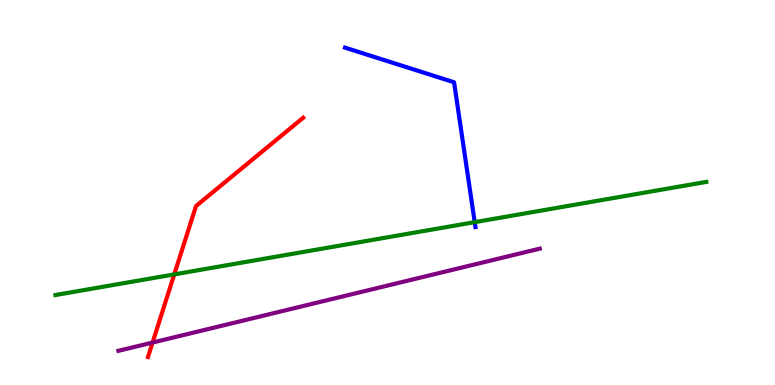[{'lines': ['blue', 'red'], 'intersections': []}, {'lines': ['green', 'red'], 'intersections': [{'x': 2.25, 'y': 2.87}]}, {'lines': ['purple', 'red'], 'intersections': [{'x': 1.97, 'y': 1.1}]}, {'lines': ['blue', 'green'], 'intersections': [{'x': 6.13, 'y': 4.23}]}, {'lines': ['blue', 'purple'], 'intersections': []}, {'lines': ['green', 'purple'], 'intersections': []}]